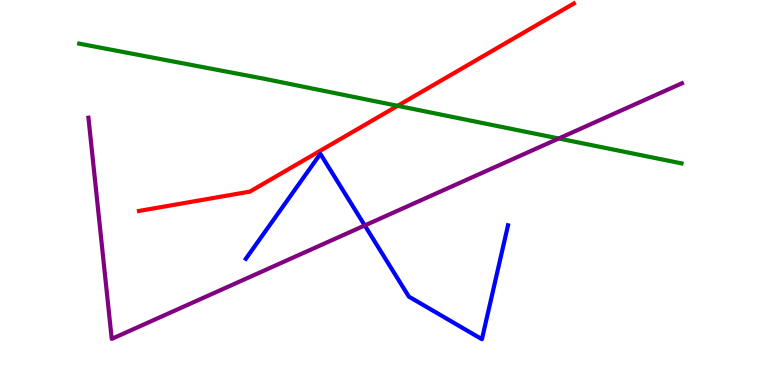[{'lines': ['blue', 'red'], 'intersections': []}, {'lines': ['green', 'red'], 'intersections': [{'x': 5.13, 'y': 7.25}]}, {'lines': ['purple', 'red'], 'intersections': []}, {'lines': ['blue', 'green'], 'intersections': []}, {'lines': ['blue', 'purple'], 'intersections': [{'x': 4.71, 'y': 4.14}]}, {'lines': ['green', 'purple'], 'intersections': [{'x': 7.21, 'y': 6.4}]}]